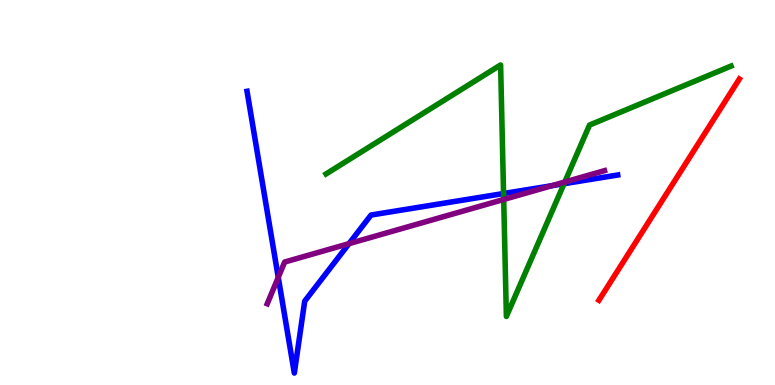[{'lines': ['blue', 'red'], 'intersections': []}, {'lines': ['green', 'red'], 'intersections': []}, {'lines': ['purple', 'red'], 'intersections': []}, {'lines': ['blue', 'green'], 'intersections': [{'x': 6.5, 'y': 4.97}, {'x': 7.28, 'y': 5.23}]}, {'lines': ['blue', 'purple'], 'intersections': [{'x': 3.59, 'y': 2.8}, {'x': 4.5, 'y': 3.67}, {'x': 7.12, 'y': 5.18}]}, {'lines': ['green', 'purple'], 'intersections': [{'x': 6.5, 'y': 4.82}, {'x': 7.29, 'y': 5.27}]}]